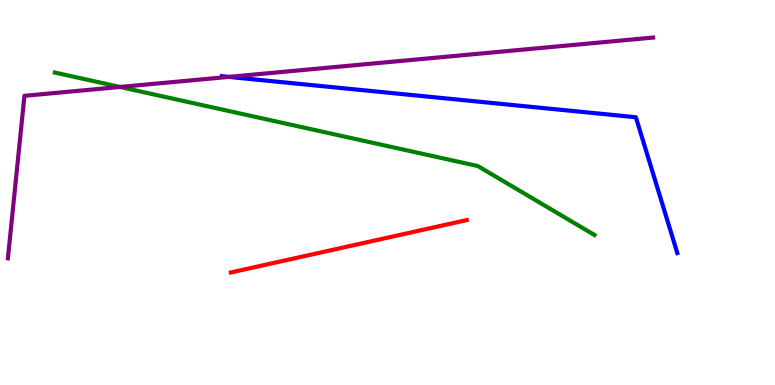[{'lines': ['blue', 'red'], 'intersections': []}, {'lines': ['green', 'red'], 'intersections': []}, {'lines': ['purple', 'red'], 'intersections': []}, {'lines': ['blue', 'green'], 'intersections': []}, {'lines': ['blue', 'purple'], 'intersections': [{'x': 2.95, 'y': 8.0}]}, {'lines': ['green', 'purple'], 'intersections': [{'x': 1.55, 'y': 7.74}]}]